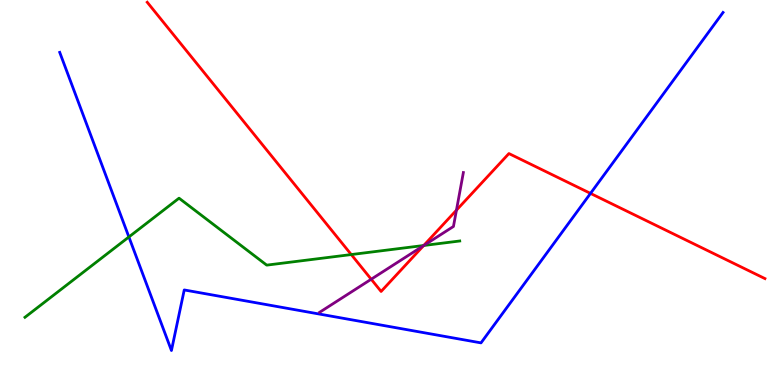[{'lines': ['blue', 'red'], 'intersections': [{'x': 7.62, 'y': 4.98}]}, {'lines': ['green', 'red'], 'intersections': [{'x': 4.53, 'y': 3.39}, {'x': 5.47, 'y': 3.62}]}, {'lines': ['purple', 'red'], 'intersections': [{'x': 4.79, 'y': 2.75}, {'x': 5.47, 'y': 3.62}, {'x': 5.89, 'y': 4.54}]}, {'lines': ['blue', 'green'], 'intersections': [{'x': 1.66, 'y': 3.85}]}, {'lines': ['blue', 'purple'], 'intersections': []}, {'lines': ['green', 'purple'], 'intersections': [{'x': 5.47, 'y': 3.62}]}]